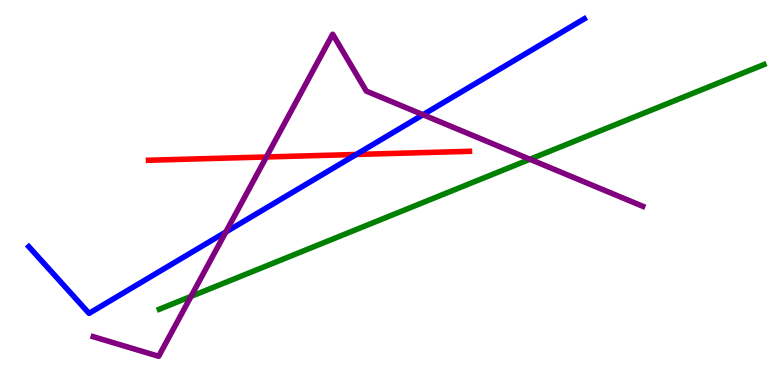[{'lines': ['blue', 'red'], 'intersections': [{'x': 4.6, 'y': 5.99}]}, {'lines': ['green', 'red'], 'intersections': []}, {'lines': ['purple', 'red'], 'intersections': [{'x': 3.44, 'y': 5.92}]}, {'lines': ['blue', 'green'], 'intersections': []}, {'lines': ['blue', 'purple'], 'intersections': [{'x': 2.91, 'y': 3.97}, {'x': 5.46, 'y': 7.02}]}, {'lines': ['green', 'purple'], 'intersections': [{'x': 2.46, 'y': 2.3}, {'x': 6.84, 'y': 5.86}]}]